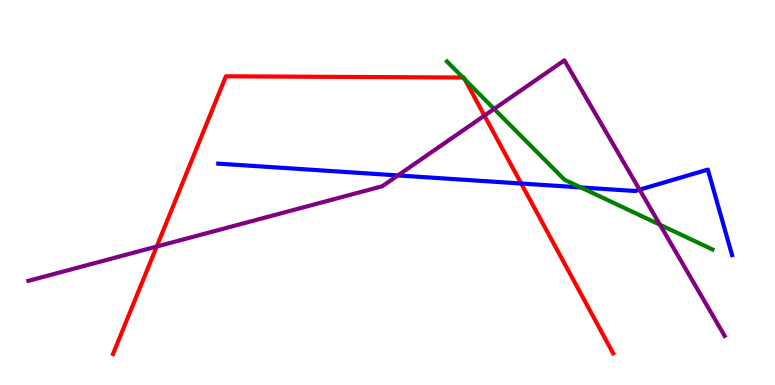[{'lines': ['blue', 'red'], 'intersections': [{'x': 6.73, 'y': 5.23}]}, {'lines': ['green', 'red'], 'intersections': [{'x': 5.97, 'y': 7.99}, {'x': 6.0, 'y': 7.93}]}, {'lines': ['purple', 'red'], 'intersections': [{'x': 2.02, 'y': 3.6}, {'x': 6.25, 'y': 7.0}]}, {'lines': ['blue', 'green'], 'intersections': [{'x': 7.49, 'y': 5.13}]}, {'lines': ['blue', 'purple'], 'intersections': [{'x': 5.13, 'y': 5.44}, {'x': 8.25, 'y': 5.07}]}, {'lines': ['green', 'purple'], 'intersections': [{'x': 6.38, 'y': 7.17}, {'x': 8.52, 'y': 4.16}]}]